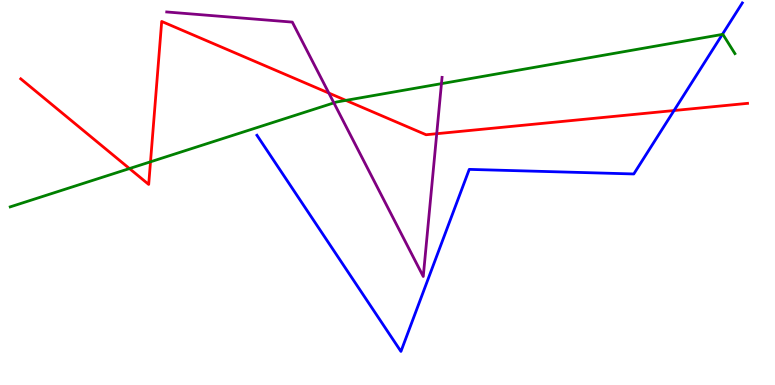[{'lines': ['blue', 'red'], 'intersections': [{'x': 8.7, 'y': 7.13}]}, {'lines': ['green', 'red'], 'intersections': [{'x': 1.67, 'y': 5.62}, {'x': 1.94, 'y': 5.8}, {'x': 4.46, 'y': 7.39}]}, {'lines': ['purple', 'red'], 'intersections': [{'x': 4.24, 'y': 7.58}, {'x': 5.64, 'y': 6.53}]}, {'lines': ['blue', 'green'], 'intersections': [{'x': 9.32, 'y': 9.11}]}, {'lines': ['blue', 'purple'], 'intersections': []}, {'lines': ['green', 'purple'], 'intersections': [{'x': 4.31, 'y': 7.33}, {'x': 5.7, 'y': 7.83}]}]